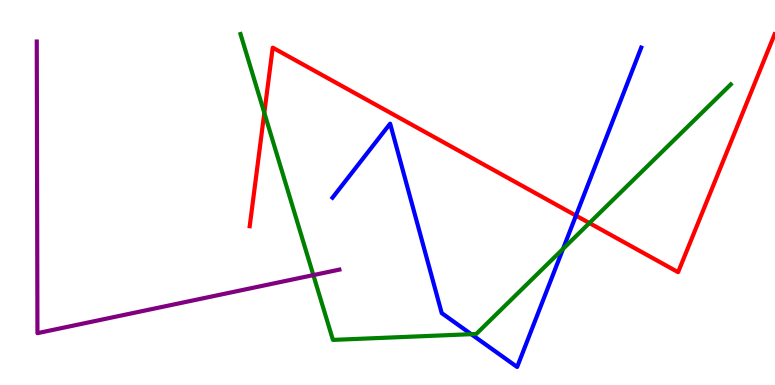[{'lines': ['blue', 'red'], 'intersections': [{'x': 7.43, 'y': 4.4}]}, {'lines': ['green', 'red'], 'intersections': [{'x': 3.41, 'y': 7.07}, {'x': 7.61, 'y': 4.21}]}, {'lines': ['purple', 'red'], 'intersections': []}, {'lines': ['blue', 'green'], 'intersections': [{'x': 6.08, 'y': 1.32}, {'x': 7.26, 'y': 3.54}]}, {'lines': ['blue', 'purple'], 'intersections': []}, {'lines': ['green', 'purple'], 'intersections': [{'x': 4.04, 'y': 2.85}]}]